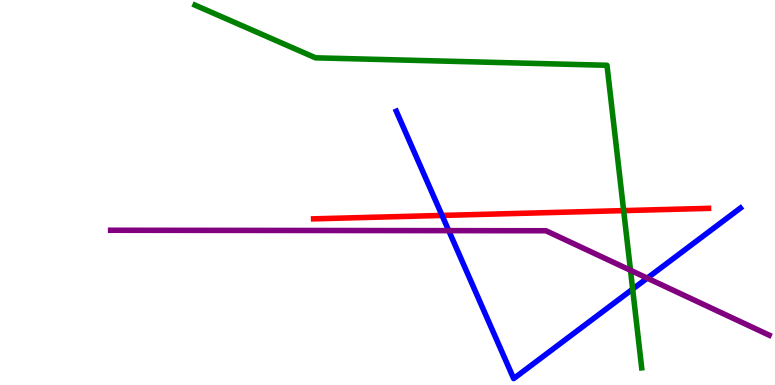[{'lines': ['blue', 'red'], 'intersections': [{'x': 5.7, 'y': 4.4}]}, {'lines': ['green', 'red'], 'intersections': [{'x': 8.05, 'y': 4.53}]}, {'lines': ['purple', 'red'], 'intersections': []}, {'lines': ['blue', 'green'], 'intersections': [{'x': 8.16, 'y': 2.49}]}, {'lines': ['blue', 'purple'], 'intersections': [{'x': 5.79, 'y': 4.01}, {'x': 8.35, 'y': 2.78}]}, {'lines': ['green', 'purple'], 'intersections': [{'x': 8.14, 'y': 2.98}]}]